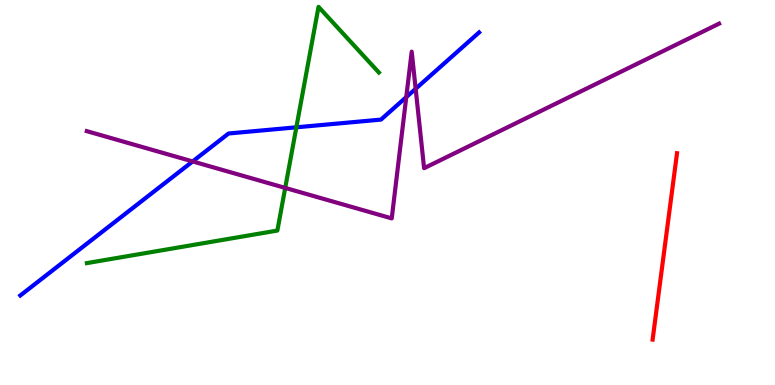[{'lines': ['blue', 'red'], 'intersections': []}, {'lines': ['green', 'red'], 'intersections': []}, {'lines': ['purple', 'red'], 'intersections': []}, {'lines': ['blue', 'green'], 'intersections': [{'x': 3.82, 'y': 6.69}]}, {'lines': ['blue', 'purple'], 'intersections': [{'x': 2.49, 'y': 5.81}, {'x': 5.24, 'y': 7.48}, {'x': 5.36, 'y': 7.69}]}, {'lines': ['green', 'purple'], 'intersections': [{'x': 3.68, 'y': 5.12}]}]